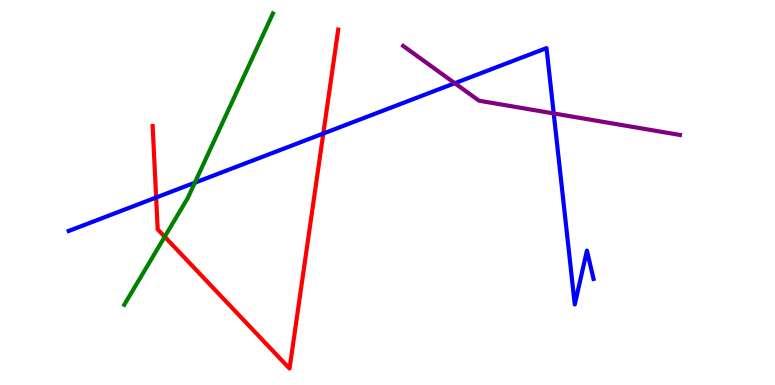[{'lines': ['blue', 'red'], 'intersections': [{'x': 2.01, 'y': 4.87}, {'x': 4.17, 'y': 6.53}]}, {'lines': ['green', 'red'], 'intersections': [{'x': 2.13, 'y': 3.85}]}, {'lines': ['purple', 'red'], 'intersections': []}, {'lines': ['blue', 'green'], 'intersections': [{'x': 2.51, 'y': 5.25}]}, {'lines': ['blue', 'purple'], 'intersections': [{'x': 5.87, 'y': 7.84}, {'x': 7.14, 'y': 7.05}]}, {'lines': ['green', 'purple'], 'intersections': []}]